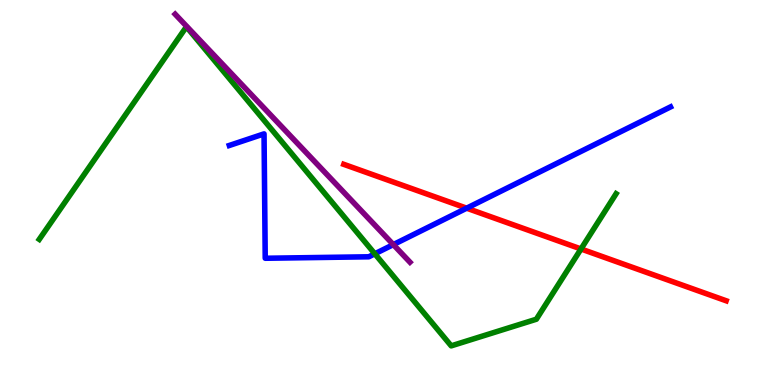[{'lines': ['blue', 'red'], 'intersections': [{'x': 6.02, 'y': 4.59}]}, {'lines': ['green', 'red'], 'intersections': [{'x': 7.5, 'y': 3.53}]}, {'lines': ['purple', 'red'], 'intersections': []}, {'lines': ['blue', 'green'], 'intersections': [{'x': 4.84, 'y': 3.41}]}, {'lines': ['blue', 'purple'], 'intersections': [{'x': 5.08, 'y': 3.65}]}, {'lines': ['green', 'purple'], 'intersections': []}]